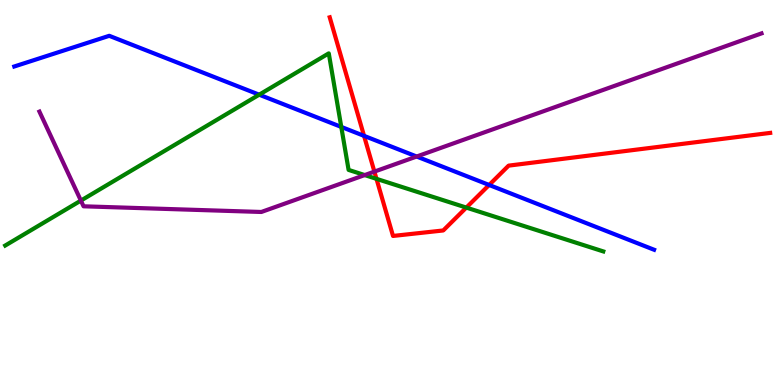[{'lines': ['blue', 'red'], 'intersections': [{'x': 4.7, 'y': 6.47}, {'x': 6.31, 'y': 5.2}]}, {'lines': ['green', 'red'], 'intersections': [{'x': 4.86, 'y': 5.35}, {'x': 6.02, 'y': 4.61}]}, {'lines': ['purple', 'red'], 'intersections': [{'x': 4.83, 'y': 5.54}]}, {'lines': ['blue', 'green'], 'intersections': [{'x': 3.34, 'y': 7.54}, {'x': 4.4, 'y': 6.7}]}, {'lines': ['blue', 'purple'], 'intersections': [{'x': 5.38, 'y': 5.93}]}, {'lines': ['green', 'purple'], 'intersections': [{'x': 1.04, 'y': 4.79}, {'x': 4.71, 'y': 5.45}]}]